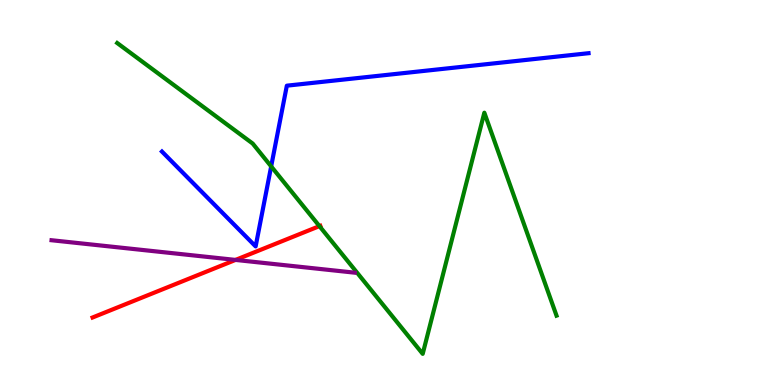[{'lines': ['blue', 'red'], 'intersections': []}, {'lines': ['green', 'red'], 'intersections': [{'x': 4.12, 'y': 4.13}]}, {'lines': ['purple', 'red'], 'intersections': [{'x': 3.04, 'y': 3.25}]}, {'lines': ['blue', 'green'], 'intersections': [{'x': 3.5, 'y': 5.68}]}, {'lines': ['blue', 'purple'], 'intersections': []}, {'lines': ['green', 'purple'], 'intersections': []}]